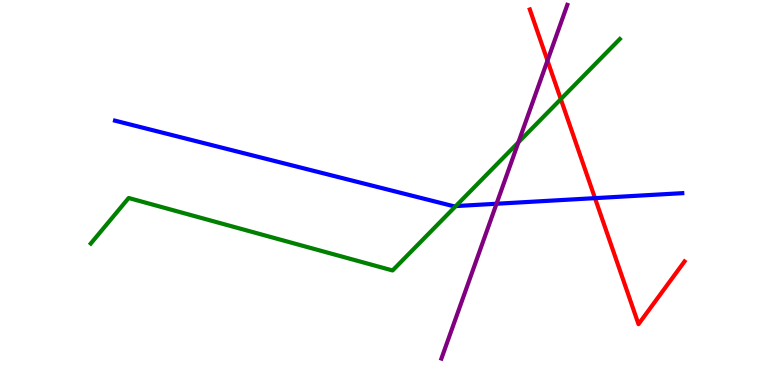[{'lines': ['blue', 'red'], 'intersections': [{'x': 7.68, 'y': 4.85}]}, {'lines': ['green', 'red'], 'intersections': [{'x': 7.24, 'y': 7.42}]}, {'lines': ['purple', 'red'], 'intersections': [{'x': 7.06, 'y': 8.43}]}, {'lines': ['blue', 'green'], 'intersections': [{'x': 5.88, 'y': 4.65}]}, {'lines': ['blue', 'purple'], 'intersections': [{'x': 6.41, 'y': 4.71}]}, {'lines': ['green', 'purple'], 'intersections': [{'x': 6.69, 'y': 6.3}]}]